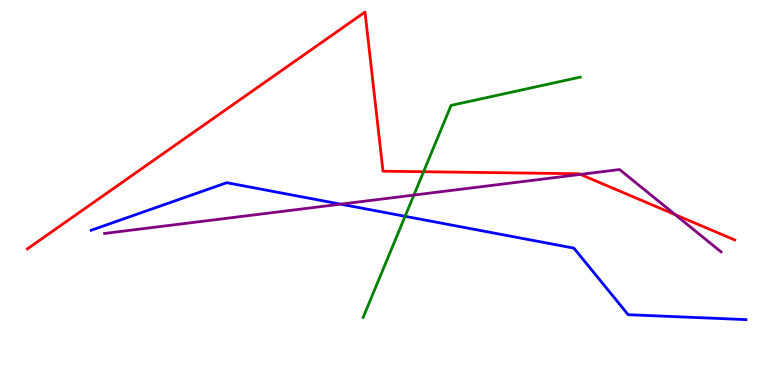[{'lines': ['blue', 'red'], 'intersections': []}, {'lines': ['green', 'red'], 'intersections': [{'x': 5.47, 'y': 5.54}]}, {'lines': ['purple', 'red'], 'intersections': [{'x': 7.49, 'y': 5.47}, {'x': 8.71, 'y': 4.42}]}, {'lines': ['blue', 'green'], 'intersections': [{'x': 5.23, 'y': 4.38}]}, {'lines': ['blue', 'purple'], 'intersections': [{'x': 4.4, 'y': 4.7}]}, {'lines': ['green', 'purple'], 'intersections': [{'x': 5.34, 'y': 4.93}]}]